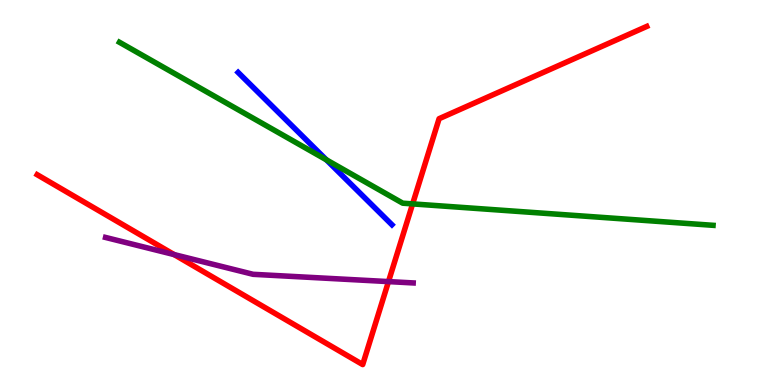[{'lines': ['blue', 'red'], 'intersections': []}, {'lines': ['green', 'red'], 'intersections': [{'x': 5.32, 'y': 4.7}]}, {'lines': ['purple', 'red'], 'intersections': [{'x': 2.25, 'y': 3.39}, {'x': 5.01, 'y': 2.69}]}, {'lines': ['blue', 'green'], 'intersections': [{'x': 4.21, 'y': 5.85}]}, {'lines': ['blue', 'purple'], 'intersections': []}, {'lines': ['green', 'purple'], 'intersections': []}]